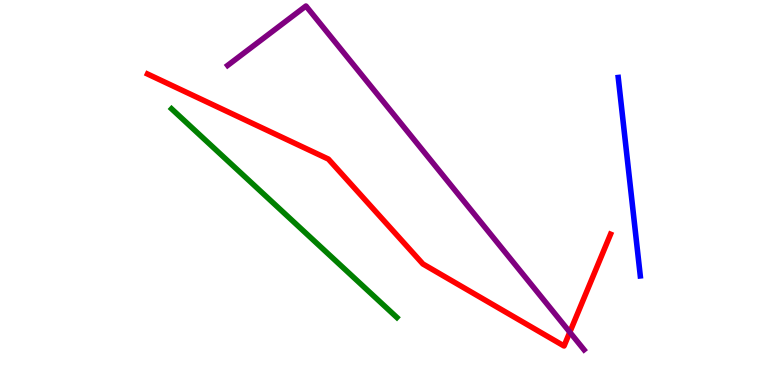[{'lines': ['blue', 'red'], 'intersections': []}, {'lines': ['green', 'red'], 'intersections': []}, {'lines': ['purple', 'red'], 'intersections': [{'x': 7.35, 'y': 1.37}]}, {'lines': ['blue', 'green'], 'intersections': []}, {'lines': ['blue', 'purple'], 'intersections': []}, {'lines': ['green', 'purple'], 'intersections': []}]